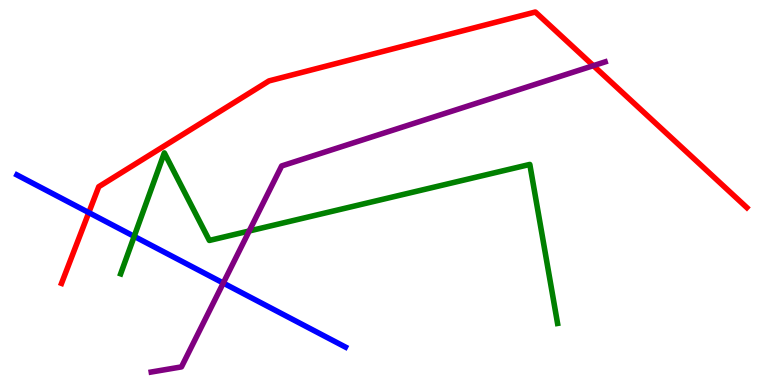[{'lines': ['blue', 'red'], 'intersections': [{'x': 1.15, 'y': 4.48}]}, {'lines': ['green', 'red'], 'intersections': []}, {'lines': ['purple', 'red'], 'intersections': [{'x': 7.66, 'y': 8.29}]}, {'lines': ['blue', 'green'], 'intersections': [{'x': 1.73, 'y': 3.86}]}, {'lines': ['blue', 'purple'], 'intersections': [{'x': 2.88, 'y': 2.65}]}, {'lines': ['green', 'purple'], 'intersections': [{'x': 3.22, 'y': 4.0}]}]